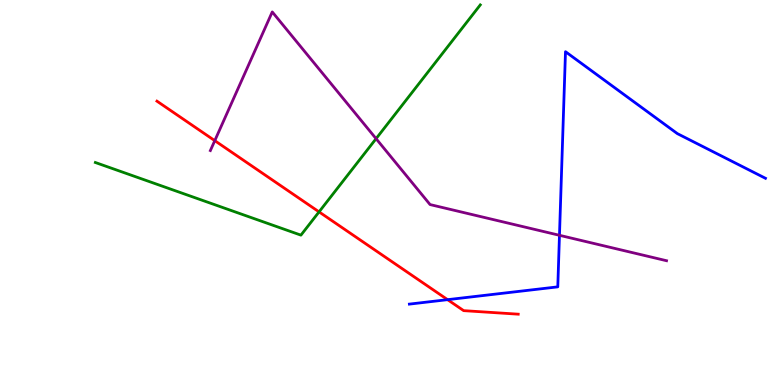[{'lines': ['blue', 'red'], 'intersections': [{'x': 5.78, 'y': 2.22}]}, {'lines': ['green', 'red'], 'intersections': [{'x': 4.12, 'y': 4.5}]}, {'lines': ['purple', 'red'], 'intersections': [{'x': 2.77, 'y': 6.35}]}, {'lines': ['blue', 'green'], 'intersections': []}, {'lines': ['blue', 'purple'], 'intersections': [{'x': 7.22, 'y': 3.89}]}, {'lines': ['green', 'purple'], 'intersections': [{'x': 4.85, 'y': 6.4}]}]